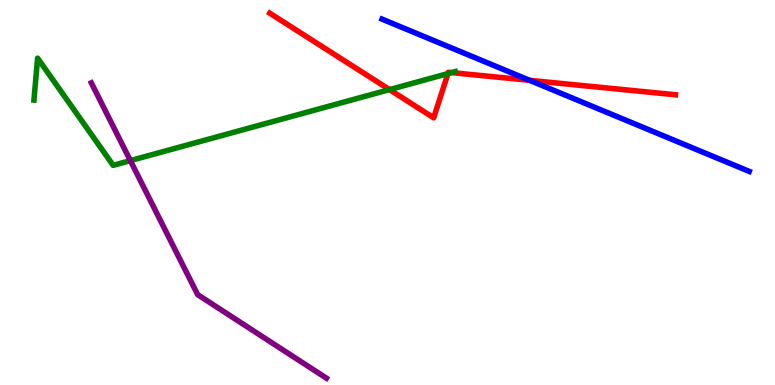[{'lines': ['blue', 'red'], 'intersections': [{'x': 6.83, 'y': 7.91}]}, {'lines': ['green', 'red'], 'intersections': [{'x': 5.03, 'y': 7.67}, {'x': 5.78, 'y': 8.09}, {'x': 5.83, 'y': 8.11}]}, {'lines': ['purple', 'red'], 'intersections': []}, {'lines': ['blue', 'green'], 'intersections': []}, {'lines': ['blue', 'purple'], 'intersections': []}, {'lines': ['green', 'purple'], 'intersections': [{'x': 1.68, 'y': 5.83}]}]